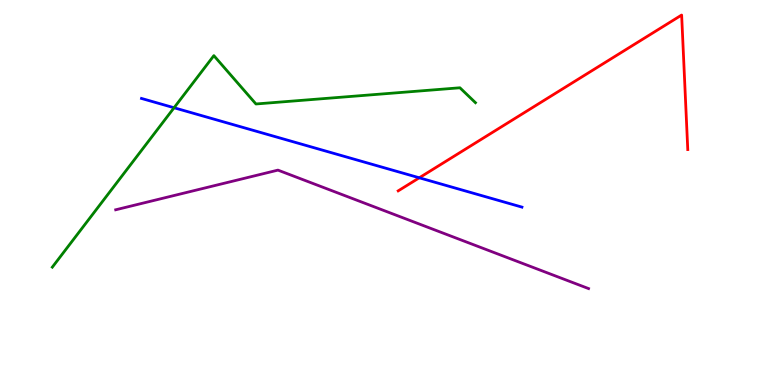[{'lines': ['blue', 'red'], 'intersections': [{'x': 5.41, 'y': 5.38}]}, {'lines': ['green', 'red'], 'intersections': []}, {'lines': ['purple', 'red'], 'intersections': []}, {'lines': ['blue', 'green'], 'intersections': [{'x': 2.25, 'y': 7.2}]}, {'lines': ['blue', 'purple'], 'intersections': []}, {'lines': ['green', 'purple'], 'intersections': []}]